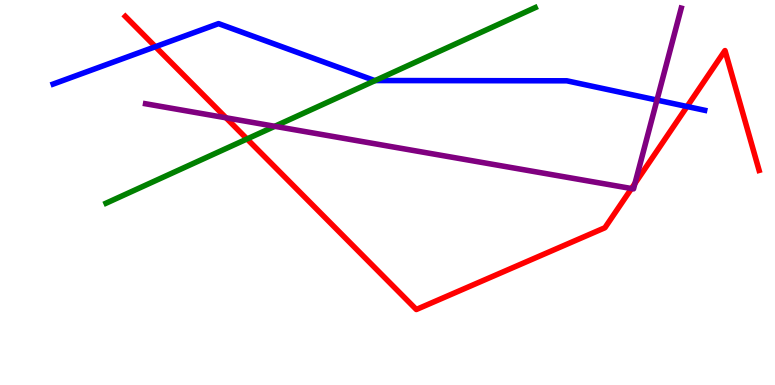[{'lines': ['blue', 'red'], 'intersections': [{'x': 2.01, 'y': 8.79}, {'x': 8.87, 'y': 7.23}]}, {'lines': ['green', 'red'], 'intersections': [{'x': 3.19, 'y': 6.39}]}, {'lines': ['purple', 'red'], 'intersections': [{'x': 2.92, 'y': 6.94}, {'x': 8.15, 'y': 5.1}, {'x': 8.19, 'y': 5.24}]}, {'lines': ['blue', 'green'], 'intersections': [{'x': 4.84, 'y': 7.91}]}, {'lines': ['blue', 'purple'], 'intersections': [{'x': 8.48, 'y': 7.4}]}, {'lines': ['green', 'purple'], 'intersections': [{'x': 3.55, 'y': 6.72}]}]